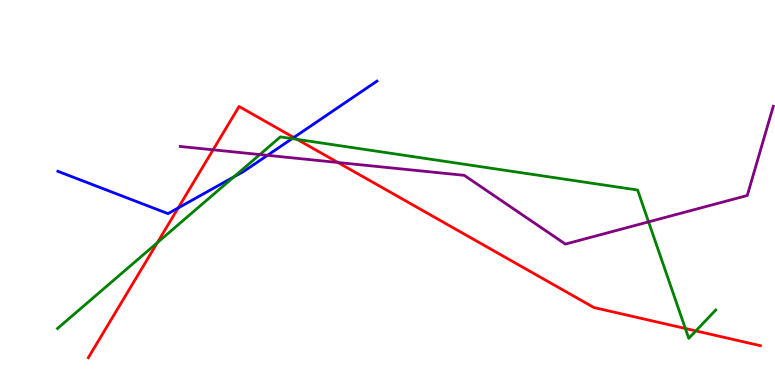[{'lines': ['blue', 'red'], 'intersections': [{'x': 2.3, 'y': 4.6}, {'x': 3.79, 'y': 6.43}]}, {'lines': ['green', 'red'], 'intersections': [{'x': 2.03, 'y': 3.7}, {'x': 3.83, 'y': 6.38}, {'x': 8.84, 'y': 1.47}, {'x': 8.98, 'y': 1.41}]}, {'lines': ['purple', 'red'], 'intersections': [{'x': 2.75, 'y': 6.11}, {'x': 4.36, 'y': 5.78}]}, {'lines': ['blue', 'green'], 'intersections': [{'x': 3.02, 'y': 5.41}, {'x': 3.77, 'y': 6.4}]}, {'lines': ['blue', 'purple'], 'intersections': [{'x': 3.45, 'y': 5.97}]}, {'lines': ['green', 'purple'], 'intersections': [{'x': 3.35, 'y': 5.99}, {'x': 8.37, 'y': 4.24}]}]